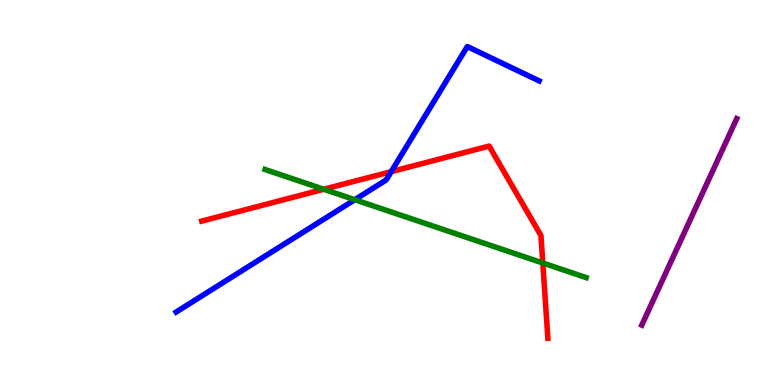[{'lines': ['blue', 'red'], 'intersections': [{'x': 5.05, 'y': 5.54}]}, {'lines': ['green', 'red'], 'intersections': [{'x': 4.18, 'y': 5.08}, {'x': 7.0, 'y': 3.17}]}, {'lines': ['purple', 'red'], 'intersections': []}, {'lines': ['blue', 'green'], 'intersections': [{'x': 4.58, 'y': 4.81}]}, {'lines': ['blue', 'purple'], 'intersections': []}, {'lines': ['green', 'purple'], 'intersections': []}]